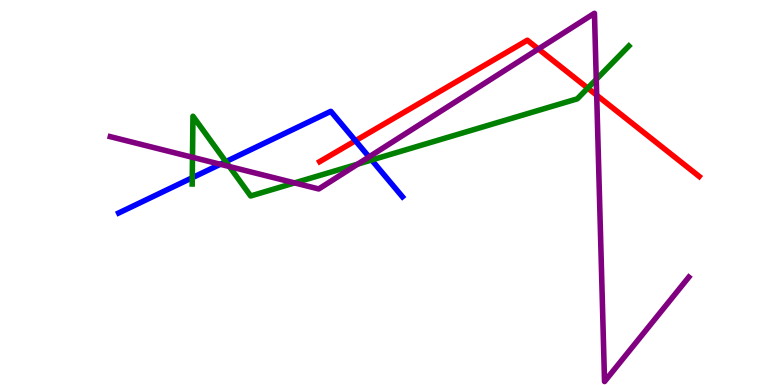[{'lines': ['blue', 'red'], 'intersections': [{'x': 4.59, 'y': 6.34}]}, {'lines': ['green', 'red'], 'intersections': [{'x': 7.58, 'y': 7.71}]}, {'lines': ['purple', 'red'], 'intersections': [{'x': 6.95, 'y': 8.73}, {'x': 7.7, 'y': 7.53}]}, {'lines': ['blue', 'green'], 'intersections': [{'x': 2.48, 'y': 5.38}, {'x': 2.91, 'y': 5.8}, {'x': 4.8, 'y': 5.84}]}, {'lines': ['blue', 'purple'], 'intersections': [{'x': 2.84, 'y': 5.73}, {'x': 4.76, 'y': 5.92}]}, {'lines': ['green', 'purple'], 'intersections': [{'x': 2.48, 'y': 5.91}, {'x': 2.96, 'y': 5.67}, {'x': 3.8, 'y': 5.25}, {'x': 4.62, 'y': 5.74}, {'x': 7.69, 'y': 7.94}]}]